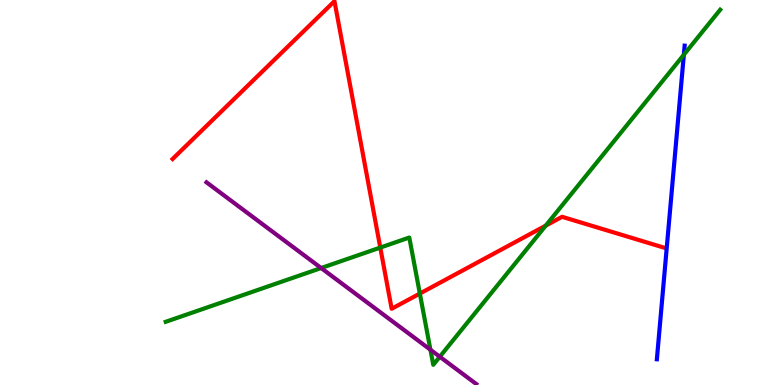[{'lines': ['blue', 'red'], 'intersections': []}, {'lines': ['green', 'red'], 'intersections': [{'x': 4.91, 'y': 3.57}, {'x': 5.42, 'y': 2.38}, {'x': 7.04, 'y': 4.14}]}, {'lines': ['purple', 'red'], 'intersections': []}, {'lines': ['blue', 'green'], 'intersections': [{'x': 8.82, 'y': 8.58}]}, {'lines': ['blue', 'purple'], 'intersections': []}, {'lines': ['green', 'purple'], 'intersections': [{'x': 4.14, 'y': 3.04}, {'x': 5.55, 'y': 0.916}, {'x': 5.67, 'y': 0.734}]}]